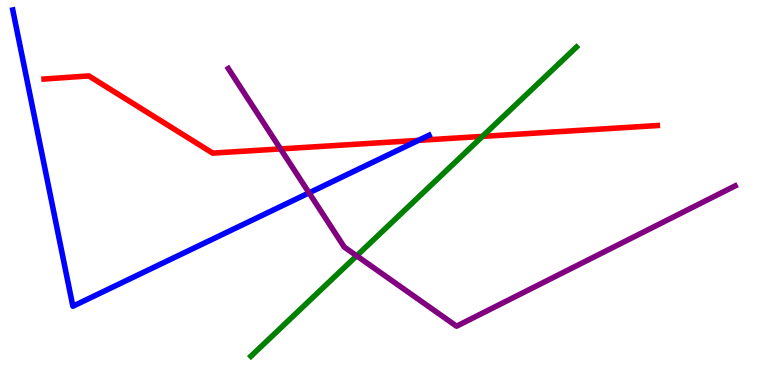[{'lines': ['blue', 'red'], 'intersections': [{'x': 5.4, 'y': 6.35}]}, {'lines': ['green', 'red'], 'intersections': [{'x': 6.22, 'y': 6.46}]}, {'lines': ['purple', 'red'], 'intersections': [{'x': 3.62, 'y': 6.13}]}, {'lines': ['blue', 'green'], 'intersections': []}, {'lines': ['blue', 'purple'], 'intersections': [{'x': 3.99, 'y': 4.99}]}, {'lines': ['green', 'purple'], 'intersections': [{'x': 4.6, 'y': 3.36}]}]